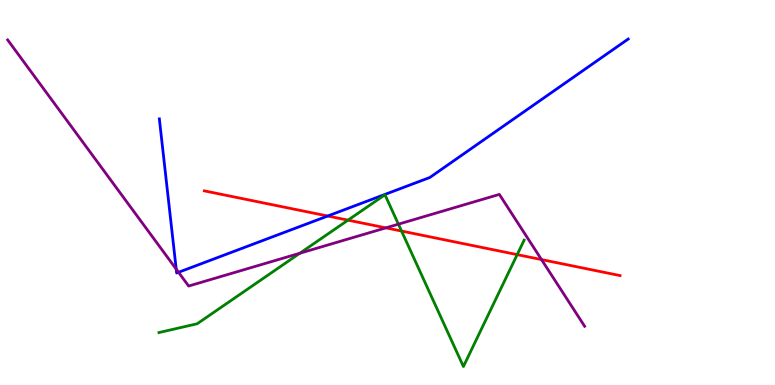[{'lines': ['blue', 'red'], 'intersections': [{'x': 4.23, 'y': 4.39}]}, {'lines': ['green', 'red'], 'intersections': [{'x': 4.49, 'y': 4.28}, {'x': 5.18, 'y': 4.0}, {'x': 6.67, 'y': 3.39}]}, {'lines': ['purple', 'red'], 'intersections': [{'x': 4.98, 'y': 4.08}, {'x': 6.99, 'y': 3.26}]}, {'lines': ['blue', 'green'], 'intersections': []}, {'lines': ['blue', 'purple'], 'intersections': [{'x': 2.27, 'y': 3.01}, {'x': 2.3, 'y': 2.93}]}, {'lines': ['green', 'purple'], 'intersections': [{'x': 3.87, 'y': 3.42}, {'x': 5.14, 'y': 4.18}]}]